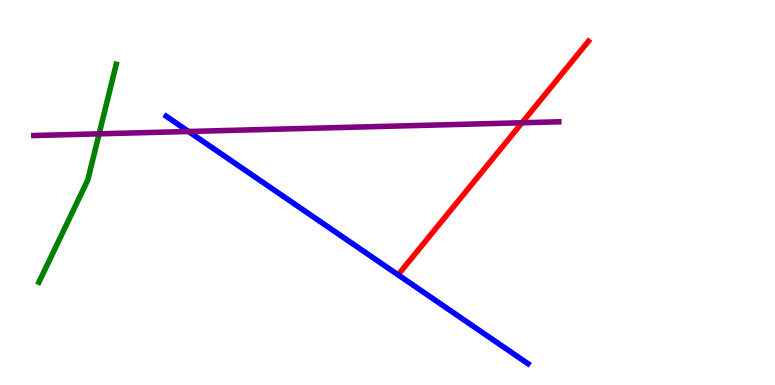[{'lines': ['blue', 'red'], 'intersections': []}, {'lines': ['green', 'red'], 'intersections': []}, {'lines': ['purple', 'red'], 'intersections': [{'x': 6.74, 'y': 6.81}]}, {'lines': ['blue', 'green'], 'intersections': []}, {'lines': ['blue', 'purple'], 'intersections': [{'x': 2.43, 'y': 6.58}]}, {'lines': ['green', 'purple'], 'intersections': [{'x': 1.28, 'y': 6.52}]}]